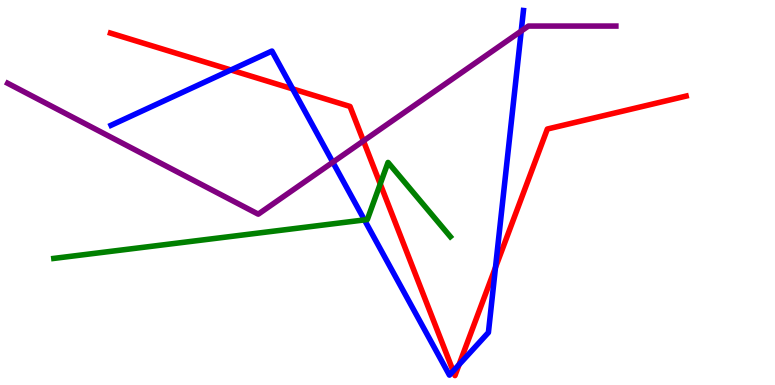[{'lines': ['blue', 'red'], 'intersections': [{'x': 2.98, 'y': 8.18}, {'x': 3.78, 'y': 7.69}, {'x': 5.85, 'y': 0.363}, {'x': 5.92, 'y': 0.53}, {'x': 6.39, 'y': 3.05}]}, {'lines': ['green', 'red'], 'intersections': [{'x': 4.91, 'y': 5.22}]}, {'lines': ['purple', 'red'], 'intersections': [{'x': 4.69, 'y': 6.34}]}, {'lines': ['blue', 'green'], 'intersections': [{'x': 4.7, 'y': 4.29}]}, {'lines': ['blue', 'purple'], 'intersections': [{'x': 4.29, 'y': 5.79}, {'x': 6.73, 'y': 9.19}]}, {'lines': ['green', 'purple'], 'intersections': []}]